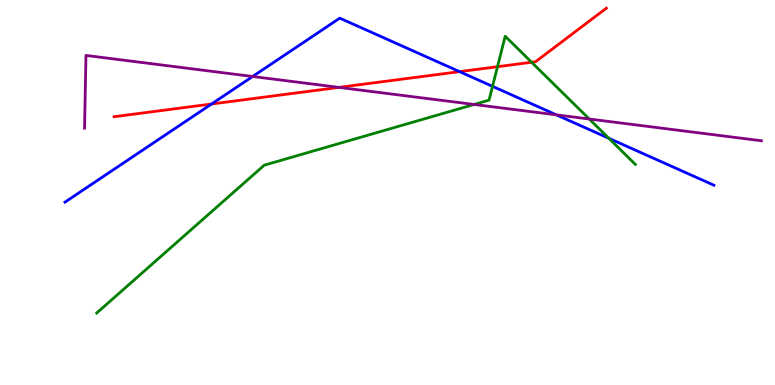[{'lines': ['blue', 'red'], 'intersections': [{'x': 2.73, 'y': 7.3}, {'x': 5.93, 'y': 8.14}]}, {'lines': ['green', 'red'], 'intersections': [{'x': 6.42, 'y': 8.27}, {'x': 6.86, 'y': 8.38}]}, {'lines': ['purple', 'red'], 'intersections': [{'x': 4.37, 'y': 7.73}]}, {'lines': ['blue', 'green'], 'intersections': [{'x': 6.36, 'y': 7.76}, {'x': 7.86, 'y': 6.41}]}, {'lines': ['blue', 'purple'], 'intersections': [{'x': 3.26, 'y': 8.01}, {'x': 7.18, 'y': 7.02}]}, {'lines': ['green', 'purple'], 'intersections': [{'x': 6.12, 'y': 7.29}, {'x': 7.6, 'y': 6.91}]}]